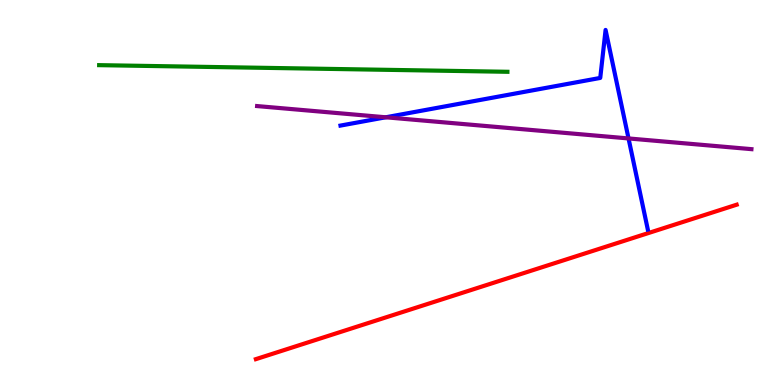[{'lines': ['blue', 'red'], 'intersections': []}, {'lines': ['green', 'red'], 'intersections': []}, {'lines': ['purple', 'red'], 'intersections': []}, {'lines': ['blue', 'green'], 'intersections': []}, {'lines': ['blue', 'purple'], 'intersections': [{'x': 4.98, 'y': 6.95}, {'x': 8.11, 'y': 6.4}]}, {'lines': ['green', 'purple'], 'intersections': []}]